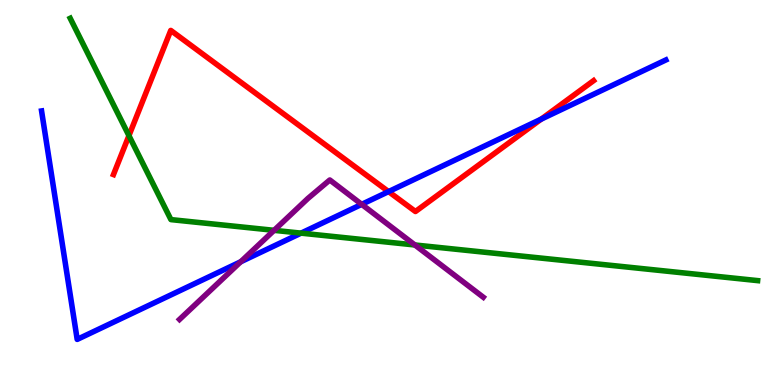[{'lines': ['blue', 'red'], 'intersections': [{'x': 5.01, 'y': 5.02}, {'x': 6.98, 'y': 6.91}]}, {'lines': ['green', 'red'], 'intersections': [{'x': 1.66, 'y': 6.48}]}, {'lines': ['purple', 'red'], 'intersections': []}, {'lines': ['blue', 'green'], 'intersections': [{'x': 3.88, 'y': 3.94}]}, {'lines': ['blue', 'purple'], 'intersections': [{'x': 3.11, 'y': 3.2}, {'x': 4.67, 'y': 4.69}]}, {'lines': ['green', 'purple'], 'intersections': [{'x': 3.54, 'y': 4.02}, {'x': 5.35, 'y': 3.64}]}]